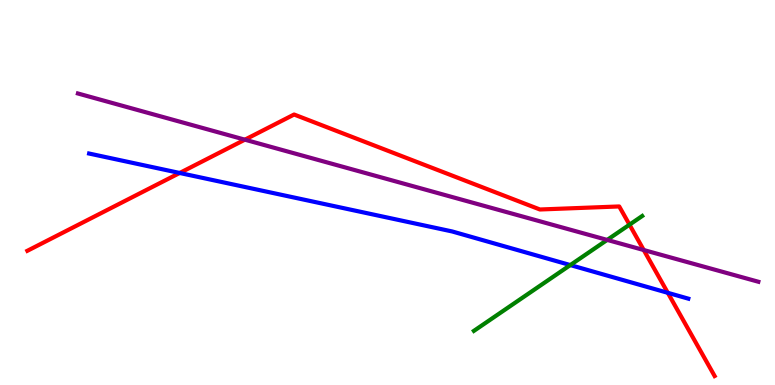[{'lines': ['blue', 'red'], 'intersections': [{'x': 2.32, 'y': 5.51}, {'x': 8.62, 'y': 2.39}]}, {'lines': ['green', 'red'], 'intersections': [{'x': 8.12, 'y': 4.16}]}, {'lines': ['purple', 'red'], 'intersections': [{'x': 3.16, 'y': 6.37}, {'x': 8.31, 'y': 3.51}]}, {'lines': ['blue', 'green'], 'intersections': [{'x': 7.36, 'y': 3.12}]}, {'lines': ['blue', 'purple'], 'intersections': []}, {'lines': ['green', 'purple'], 'intersections': [{'x': 7.83, 'y': 3.77}]}]